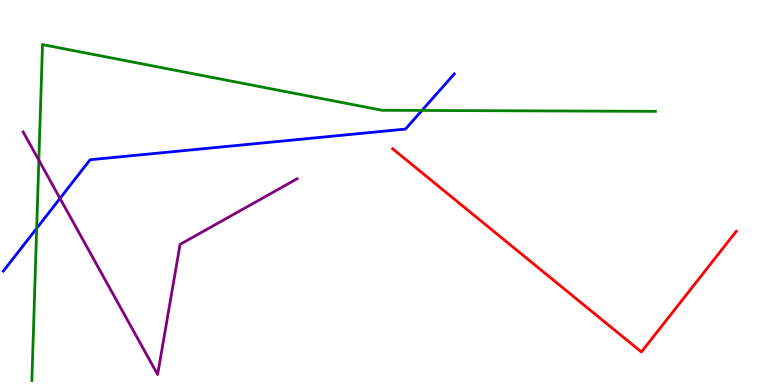[{'lines': ['blue', 'red'], 'intersections': []}, {'lines': ['green', 'red'], 'intersections': []}, {'lines': ['purple', 'red'], 'intersections': []}, {'lines': ['blue', 'green'], 'intersections': [{'x': 0.473, 'y': 4.07}, {'x': 5.44, 'y': 7.13}]}, {'lines': ['blue', 'purple'], 'intersections': [{'x': 0.774, 'y': 4.85}]}, {'lines': ['green', 'purple'], 'intersections': [{'x': 0.501, 'y': 5.84}]}]